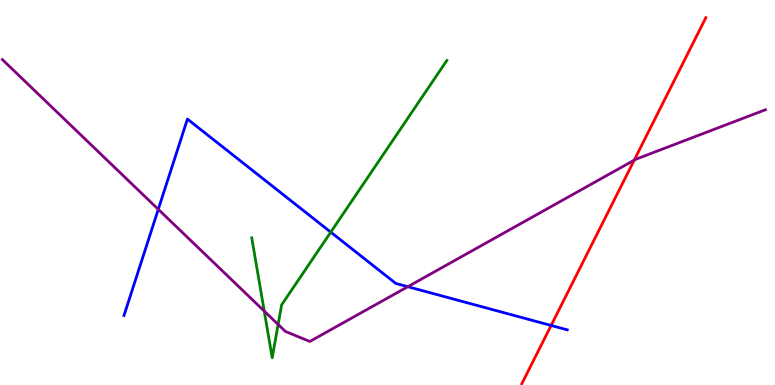[{'lines': ['blue', 'red'], 'intersections': [{'x': 7.11, 'y': 1.55}]}, {'lines': ['green', 'red'], 'intersections': []}, {'lines': ['purple', 'red'], 'intersections': [{'x': 8.18, 'y': 5.84}]}, {'lines': ['blue', 'green'], 'intersections': [{'x': 4.27, 'y': 3.97}]}, {'lines': ['blue', 'purple'], 'intersections': [{'x': 2.04, 'y': 4.56}, {'x': 5.26, 'y': 2.55}]}, {'lines': ['green', 'purple'], 'intersections': [{'x': 3.41, 'y': 1.92}, {'x': 3.59, 'y': 1.57}]}]